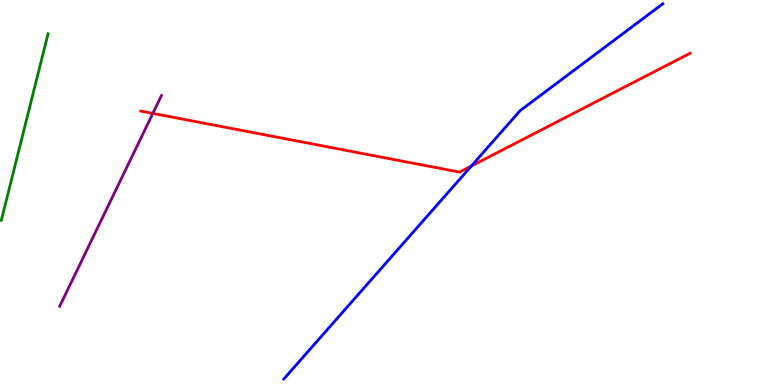[{'lines': ['blue', 'red'], 'intersections': [{'x': 6.08, 'y': 5.69}]}, {'lines': ['green', 'red'], 'intersections': []}, {'lines': ['purple', 'red'], 'intersections': [{'x': 1.97, 'y': 7.05}]}, {'lines': ['blue', 'green'], 'intersections': []}, {'lines': ['blue', 'purple'], 'intersections': []}, {'lines': ['green', 'purple'], 'intersections': []}]